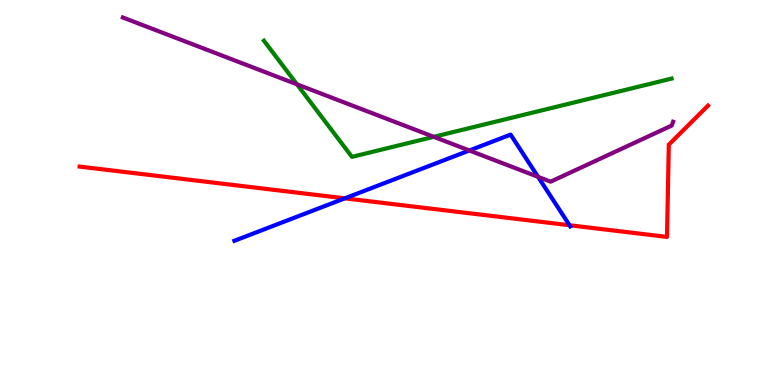[{'lines': ['blue', 'red'], 'intersections': [{'x': 4.45, 'y': 4.85}, {'x': 7.35, 'y': 4.15}]}, {'lines': ['green', 'red'], 'intersections': []}, {'lines': ['purple', 'red'], 'intersections': []}, {'lines': ['blue', 'green'], 'intersections': []}, {'lines': ['blue', 'purple'], 'intersections': [{'x': 6.06, 'y': 6.09}, {'x': 6.94, 'y': 5.41}]}, {'lines': ['green', 'purple'], 'intersections': [{'x': 3.83, 'y': 7.81}, {'x': 5.6, 'y': 6.45}]}]